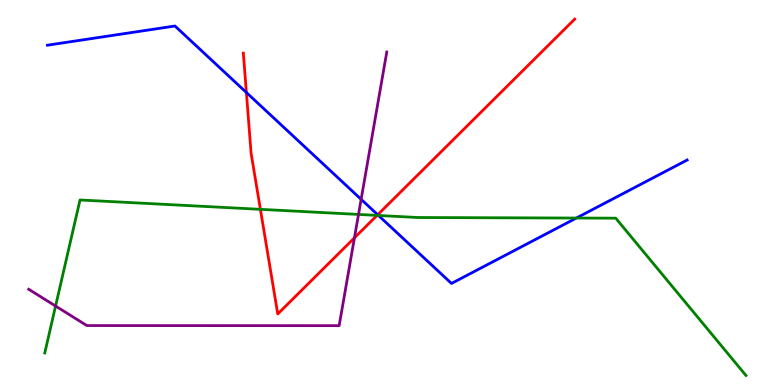[{'lines': ['blue', 'red'], 'intersections': [{'x': 3.18, 'y': 7.6}, {'x': 4.87, 'y': 4.42}]}, {'lines': ['green', 'red'], 'intersections': [{'x': 3.36, 'y': 4.56}, {'x': 4.87, 'y': 4.41}]}, {'lines': ['purple', 'red'], 'intersections': [{'x': 4.57, 'y': 3.82}]}, {'lines': ['blue', 'green'], 'intersections': [{'x': 4.88, 'y': 4.4}, {'x': 7.44, 'y': 4.34}]}, {'lines': ['blue', 'purple'], 'intersections': [{'x': 4.66, 'y': 4.82}]}, {'lines': ['green', 'purple'], 'intersections': [{'x': 0.717, 'y': 2.05}, {'x': 4.63, 'y': 4.43}]}]